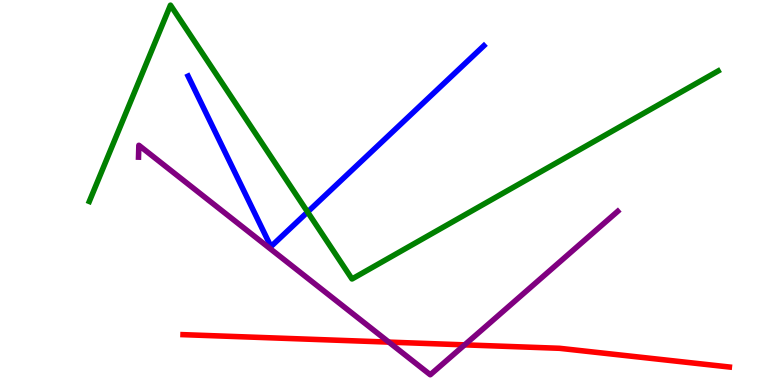[{'lines': ['blue', 'red'], 'intersections': []}, {'lines': ['green', 'red'], 'intersections': []}, {'lines': ['purple', 'red'], 'intersections': [{'x': 5.02, 'y': 1.11}, {'x': 6.0, 'y': 1.04}]}, {'lines': ['blue', 'green'], 'intersections': [{'x': 3.97, 'y': 4.49}]}, {'lines': ['blue', 'purple'], 'intersections': []}, {'lines': ['green', 'purple'], 'intersections': []}]